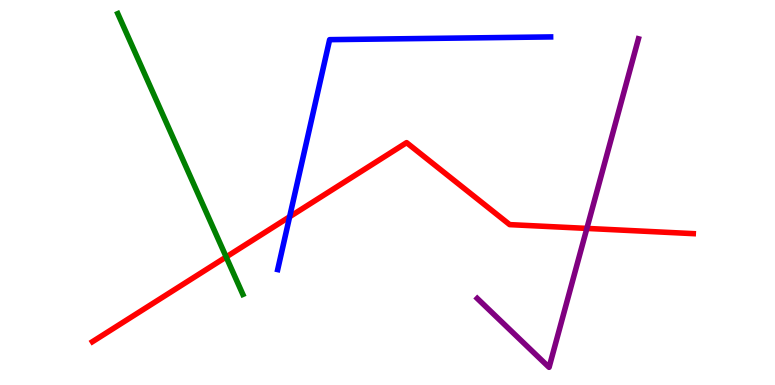[{'lines': ['blue', 'red'], 'intersections': [{'x': 3.74, 'y': 4.37}]}, {'lines': ['green', 'red'], 'intersections': [{'x': 2.92, 'y': 3.33}]}, {'lines': ['purple', 'red'], 'intersections': [{'x': 7.57, 'y': 4.07}]}, {'lines': ['blue', 'green'], 'intersections': []}, {'lines': ['blue', 'purple'], 'intersections': []}, {'lines': ['green', 'purple'], 'intersections': []}]